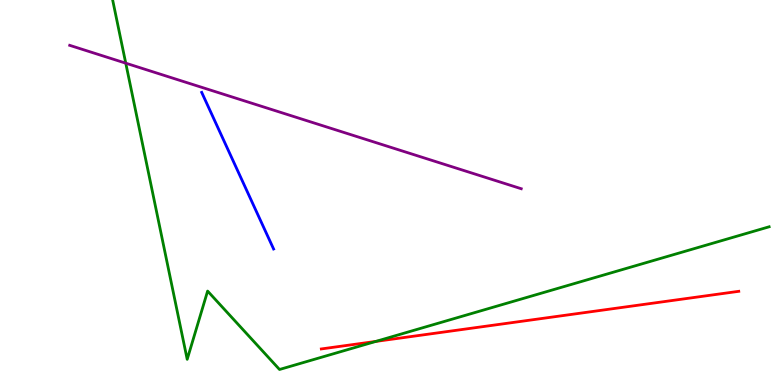[{'lines': ['blue', 'red'], 'intersections': []}, {'lines': ['green', 'red'], 'intersections': [{'x': 4.85, 'y': 1.13}]}, {'lines': ['purple', 'red'], 'intersections': []}, {'lines': ['blue', 'green'], 'intersections': []}, {'lines': ['blue', 'purple'], 'intersections': []}, {'lines': ['green', 'purple'], 'intersections': [{'x': 1.62, 'y': 8.36}]}]